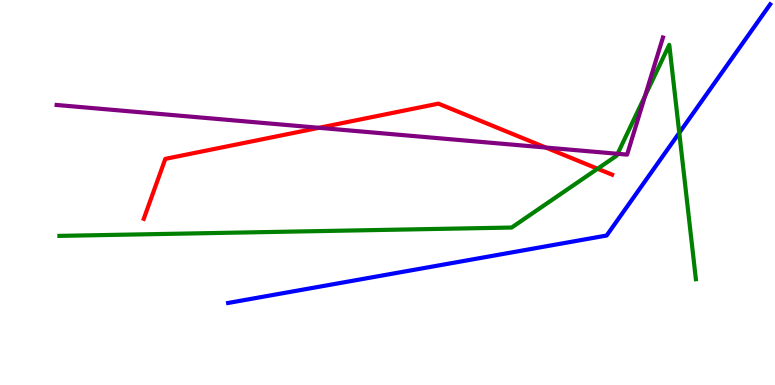[{'lines': ['blue', 'red'], 'intersections': []}, {'lines': ['green', 'red'], 'intersections': [{'x': 7.71, 'y': 5.62}]}, {'lines': ['purple', 'red'], 'intersections': [{'x': 4.12, 'y': 6.68}, {'x': 7.04, 'y': 6.17}]}, {'lines': ['blue', 'green'], 'intersections': [{'x': 8.76, 'y': 6.55}]}, {'lines': ['blue', 'purple'], 'intersections': []}, {'lines': ['green', 'purple'], 'intersections': [{'x': 7.97, 'y': 6.01}, {'x': 8.32, 'y': 7.51}]}]